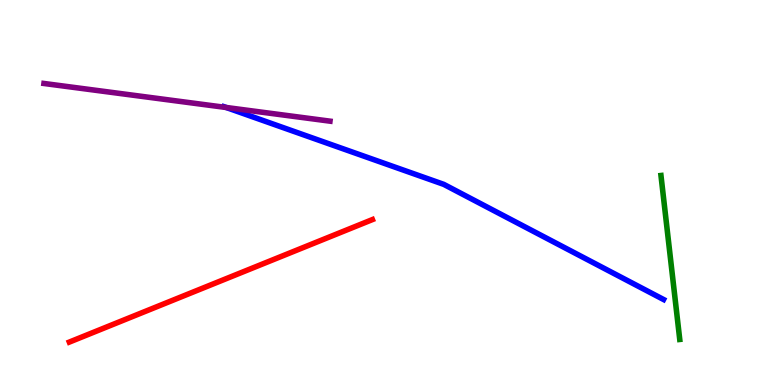[{'lines': ['blue', 'red'], 'intersections': []}, {'lines': ['green', 'red'], 'intersections': []}, {'lines': ['purple', 'red'], 'intersections': []}, {'lines': ['blue', 'green'], 'intersections': []}, {'lines': ['blue', 'purple'], 'intersections': [{'x': 2.92, 'y': 7.21}]}, {'lines': ['green', 'purple'], 'intersections': []}]